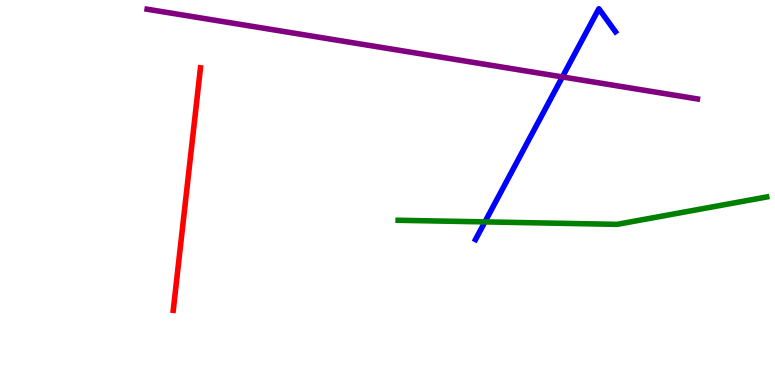[{'lines': ['blue', 'red'], 'intersections': []}, {'lines': ['green', 'red'], 'intersections': []}, {'lines': ['purple', 'red'], 'intersections': []}, {'lines': ['blue', 'green'], 'intersections': [{'x': 6.26, 'y': 4.24}]}, {'lines': ['blue', 'purple'], 'intersections': [{'x': 7.26, 'y': 8.0}]}, {'lines': ['green', 'purple'], 'intersections': []}]